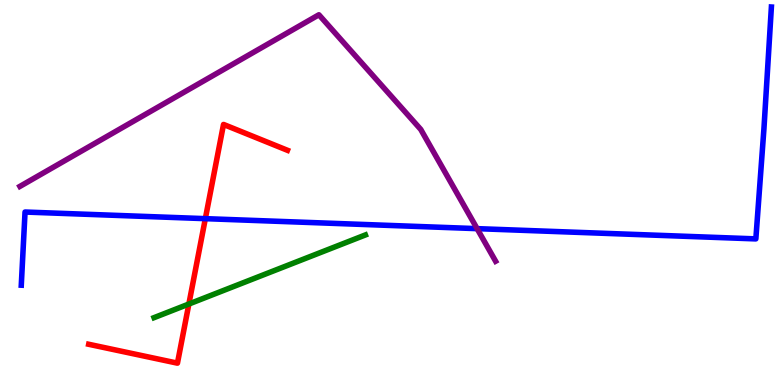[{'lines': ['blue', 'red'], 'intersections': [{'x': 2.65, 'y': 4.32}]}, {'lines': ['green', 'red'], 'intersections': [{'x': 2.44, 'y': 2.1}]}, {'lines': ['purple', 'red'], 'intersections': []}, {'lines': ['blue', 'green'], 'intersections': []}, {'lines': ['blue', 'purple'], 'intersections': [{'x': 6.16, 'y': 4.06}]}, {'lines': ['green', 'purple'], 'intersections': []}]